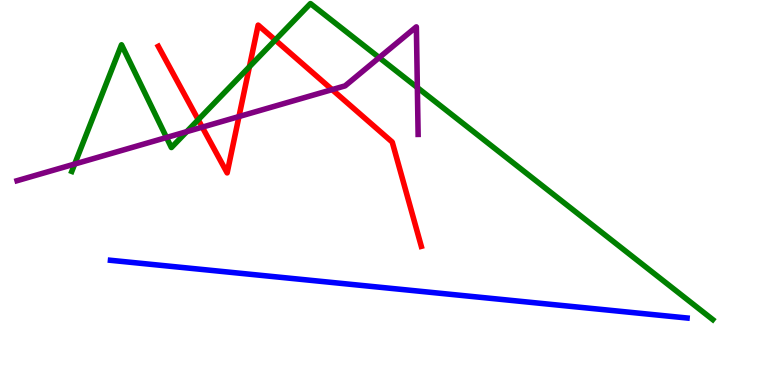[{'lines': ['blue', 'red'], 'intersections': []}, {'lines': ['green', 'red'], 'intersections': [{'x': 2.56, 'y': 6.89}, {'x': 3.22, 'y': 8.27}, {'x': 3.55, 'y': 8.96}]}, {'lines': ['purple', 'red'], 'intersections': [{'x': 2.61, 'y': 6.7}, {'x': 3.08, 'y': 6.97}, {'x': 4.29, 'y': 7.67}]}, {'lines': ['blue', 'green'], 'intersections': []}, {'lines': ['blue', 'purple'], 'intersections': []}, {'lines': ['green', 'purple'], 'intersections': [{'x': 0.964, 'y': 5.74}, {'x': 2.15, 'y': 6.43}, {'x': 2.41, 'y': 6.58}, {'x': 4.89, 'y': 8.5}, {'x': 5.39, 'y': 7.73}]}]